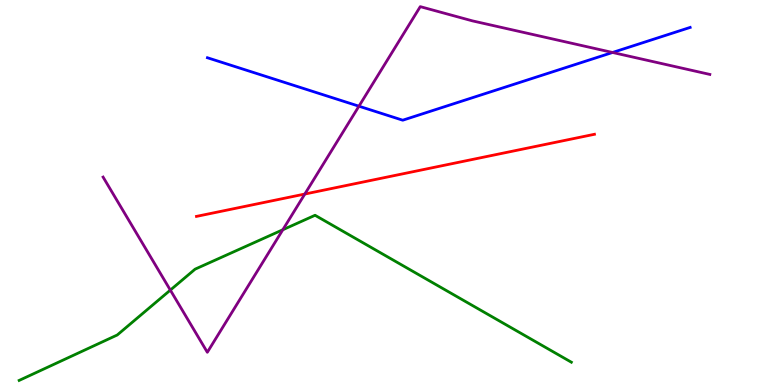[{'lines': ['blue', 'red'], 'intersections': []}, {'lines': ['green', 'red'], 'intersections': []}, {'lines': ['purple', 'red'], 'intersections': [{'x': 3.93, 'y': 4.96}]}, {'lines': ['blue', 'green'], 'intersections': []}, {'lines': ['blue', 'purple'], 'intersections': [{'x': 4.63, 'y': 7.24}, {'x': 7.9, 'y': 8.64}]}, {'lines': ['green', 'purple'], 'intersections': [{'x': 2.2, 'y': 2.47}, {'x': 3.65, 'y': 4.03}]}]